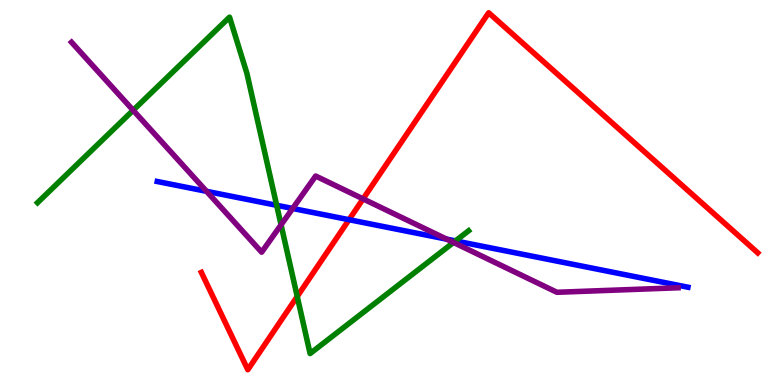[{'lines': ['blue', 'red'], 'intersections': [{'x': 4.5, 'y': 4.29}]}, {'lines': ['green', 'red'], 'intersections': [{'x': 3.84, 'y': 2.3}]}, {'lines': ['purple', 'red'], 'intersections': [{'x': 4.68, 'y': 4.83}]}, {'lines': ['blue', 'green'], 'intersections': [{'x': 3.57, 'y': 4.67}, {'x': 5.88, 'y': 3.74}]}, {'lines': ['blue', 'purple'], 'intersections': [{'x': 2.67, 'y': 5.03}, {'x': 3.78, 'y': 4.59}, {'x': 5.76, 'y': 3.79}]}, {'lines': ['green', 'purple'], 'intersections': [{'x': 1.72, 'y': 7.14}, {'x': 3.63, 'y': 4.16}, {'x': 5.85, 'y': 3.7}]}]